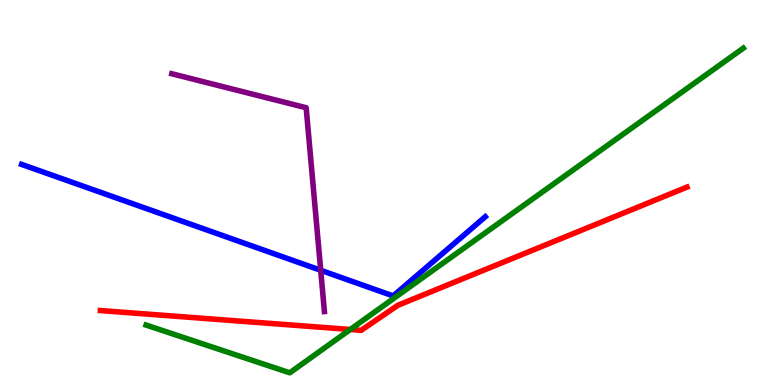[{'lines': ['blue', 'red'], 'intersections': []}, {'lines': ['green', 'red'], 'intersections': [{'x': 4.52, 'y': 1.44}]}, {'lines': ['purple', 'red'], 'intersections': []}, {'lines': ['blue', 'green'], 'intersections': []}, {'lines': ['blue', 'purple'], 'intersections': [{'x': 4.14, 'y': 2.98}]}, {'lines': ['green', 'purple'], 'intersections': []}]